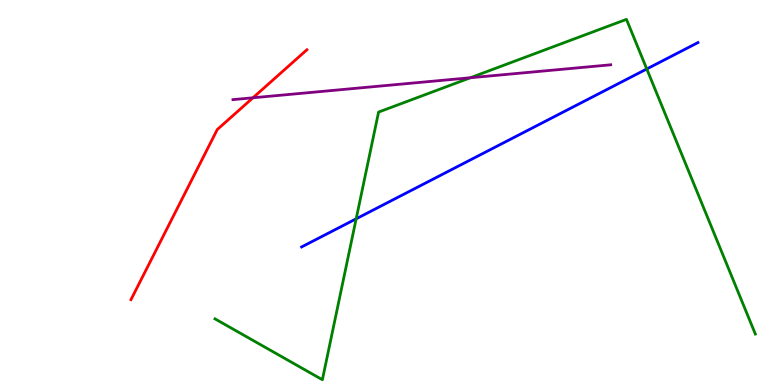[{'lines': ['blue', 'red'], 'intersections': []}, {'lines': ['green', 'red'], 'intersections': []}, {'lines': ['purple', 'red'], 'intersections': [{'x': 3.26, 'y': 7.46}]}, {'lines': ['blue', 'green'], 'intersections': [{'x': 4.6, 'y': 4.32}, {'x': 8.35, 'y': 8.21}]}, {'lines': ['blue', 'purple'], 'intersections': []}, {'lines': ['green', 'purple'], 'intersections': [{'x': 6.07, 'y': 7.98}]}]